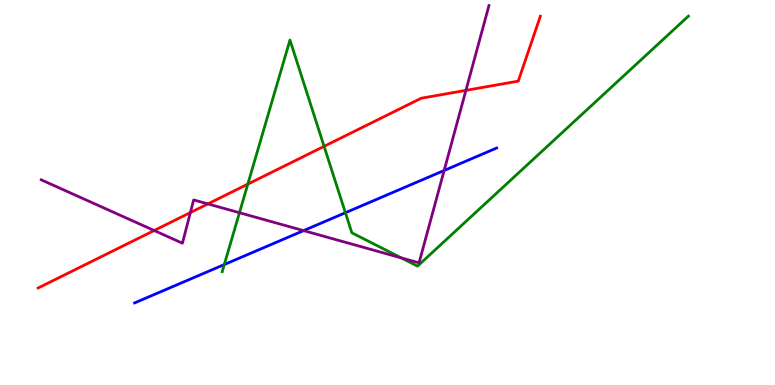[{'lines': ['blue', 'red'], 'intersections': []}, {'lines': ['green', 'red'], 'intersections': [{'x': 3.2, 'y': 5.22}, {'x': 4.18, 'y': 6.2}]}, {'lines': ['purple', 'red'], 'intersections': [{'x': 1.99, 'y': 4.01}, {'x': 2.46, 'y': 4.48}, {'x': 2.68, 'y': 4.7}, {'x': 6.01, 'y': 7.65}]}, {'lines': ['blue', 'green'], 'intersections': [{'x': 2.89, 'y': 3.13}, {'x': 4.46, 'y': 4.47}]}, {'lines': ['blue', 'purple'], 'intersections': [{'x': 3.92, 'y': 4.01}, {'x': 5.73, 'y': 5.57}]}, {'lines': ['green', 'purple'], 'intersections': [{'x': 3.09, 'y': 4.47}, {'x': 5.18, 'y': 3.3}]}]